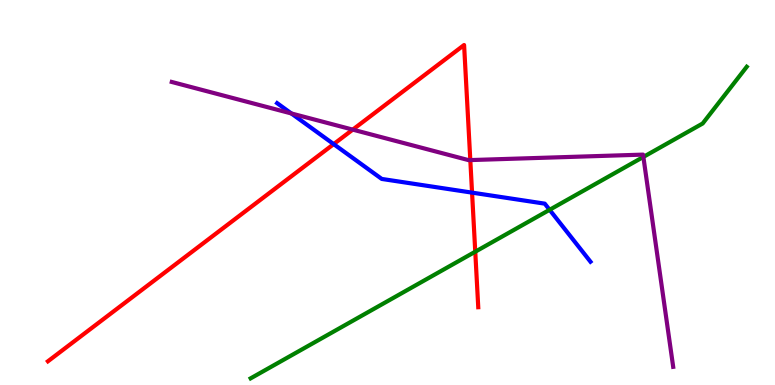[{'lines': ['blue', 'red'], 'intersections': [{'x': 4.31, 'y': 6.26}, {'x': 6.09, 'y': 5.0}]}, {'lines': ['green', 'red'], 'intersections': [{'x': 6.13, 'y': 3.46}]}, {'lines': ['purple', 'red'], 'intersections': [{'x': 4.55, 'y': 6.63}, {'x': 6.07, 'y': 5.84}]}, {'lines': ['blue', 'green'], 'intersections': [{'x': 7.09, 'y': 4.55}]}, {'lines': ['blue', 'purple'], 'intersections': [{'x': 3.76, 'y': 7.05}]}, {'lines': ['green', 'purple'], 'intersections': [{'x': 8.3, 'y': 5.92}]}]